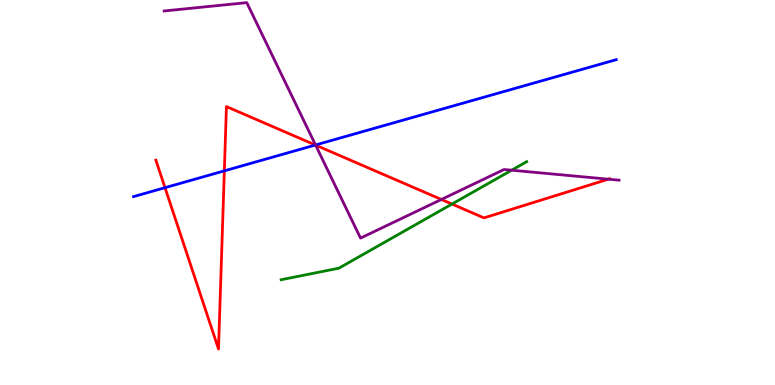[{'lines': ['blue', 'red'], 'intersections': [{'x': 2.13, 'y': 5.13}, {'x': 2.89, 'y': 5.56}, {'x': 4.07, 'y': 6.23}]}, {'lines': ['green', 'red'], 'intersections': [{'x': 5.83, 'y': 4.7}]}, {'lines': ['purple', 'red'], 'intersections': [{'x': 4.07, 'y': 6.23}, {'x': 5.7, 'y': 4.82}, {'x': 7.85, 'y': 5.35}]}, {'lines': ['blue', 'green'], 'intersections': []}, {'lines': ['blue', 'purple'], 'intersections': [{'x': 4.07, 'y': 6.23}]}, {'lines': ['green', 'purple'], 'intersections': [{'x': 6.6, 'y': 5.58}]}]